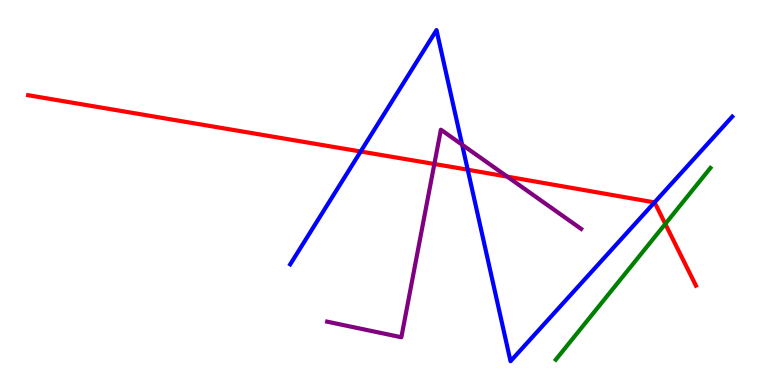[{'lines': ['blue', 'red'], 'intersections': [{'x': 4.65, 'y': 6.06}, {'x': 6.04, 'y': 5.59}, {'x': 8.45, 'y': 4.74}]}, {'lines': ['green', 'red'], 'intersections': [{'x': 8.58, 'y': 4.18}]}, {'lines': ['purple', 'red'], 'intersections': [{'x': 5.6, 'y': 5.74}, {'x': 6.55, 'y': 5.41}]}, {'lines': ['blue', 'green'], 'intersections': []}, {'lines': ['blue', 'purple'], 'intersections': [{'x': 5.96, 'y': 6.24}]}, {'lines': ['green', 'purple'], 'intersections': []}]